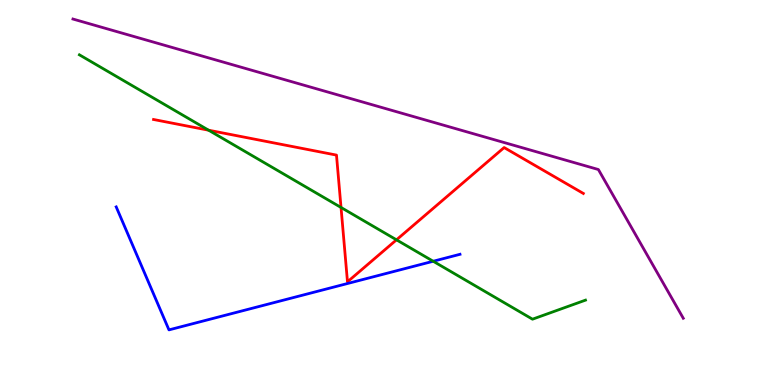[{'lines': ['blue', 'red'], 'intersections': []}, {'lines': ['green', 'red'], 'intersections': [{'x': 2.69, 'y': 6.62}, {'x': 4.4, 'y': 4.61}, {'x': 5.12, 'y': 3.77}]}, {'lines': ['purple', 'red'], 'intersections': []}, {'lines': ['blue', 'green'], 'intersections': [{'x': 5.59, 'y': 3.21}]}, {'lines': ['blue', 'purple'], 'intersections': []}, {'lines': ['green', 'purple'], 'intersections': []}]